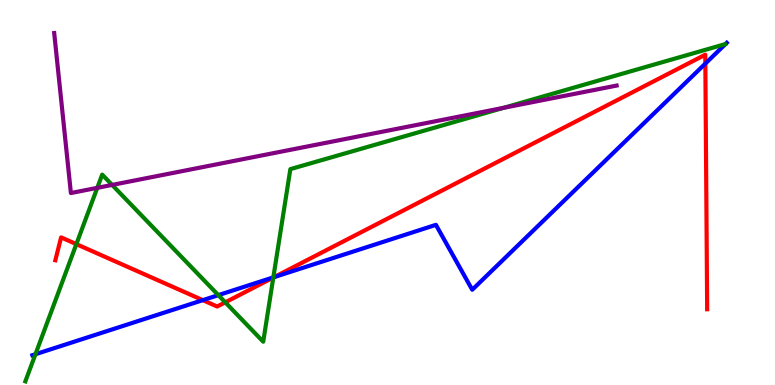[{'lines': ['blue', 'red'], 'intersections': [{'x': 2.62, 'y': 2.2}, {'x': 3.54, 'y': 2.8}, {'x': 9.1, 'y': 8.35}]}, {'lines': ['green', 'red'], 'intersections': [{'x': 0.985, 'y': 3.66}, {'x': 2.91, 'y': 2.15}, {'x': 3.53, 'y': 2.79}]}, {'lines': ['purple', 'red'], 'intersections': []}, {'lines': ['blue', 'green'], 'intersections': [{'x': 0.457, 'y': 0.799}, {'x': 2.82, 'y': 2.33}, {'x': 3.53, 'y': 2.8}]}, {'lines': ['blue', 'purple'], 'intersections': []}, {'lines': ['green', 'purple'], 'intersections': [{'x': 1.26, 'y': 5.12}, {'x': 1.45, 'y': 5.2}, {'x': 6.5, 'y': 7.2}]}]